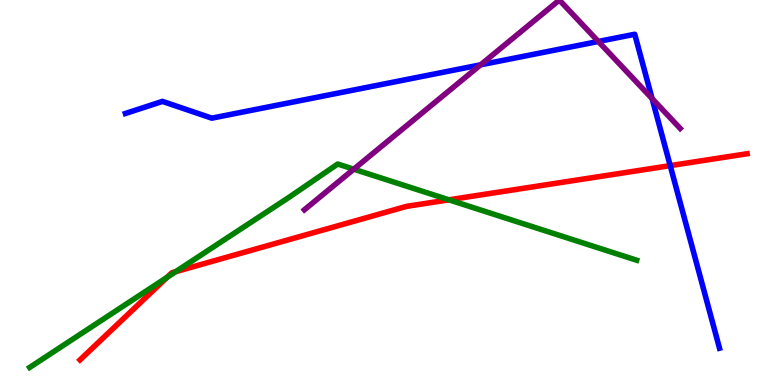[{'lines': ['blue', 'red'], 'intersections': [{'x': 8.65, 'y': 5.7}]}, {'lines': ['green', 'red'], 'intersections': [{'x': 2.16, 'y': 2.8}, {'x': 2.27, 'y': 2.94}, {'x': 5.79, 'y': 4.81}]}, {'lines': ['purple', 'red'], 'intersections': []}, {'lines': ['blue', 'green'], 'intersections': []}, {'lines': ['blue', 'purple'], 'intersections': [{'x': 6.2, 'y': 8.32}, {'x': 7.72, 'y': 8.92}, {'x': 8.41, 'y': 7.44}]}, {'lines': ['green', 'purple'], 'intersections': [{'x': 4.56, 'y': 5.61}]}]